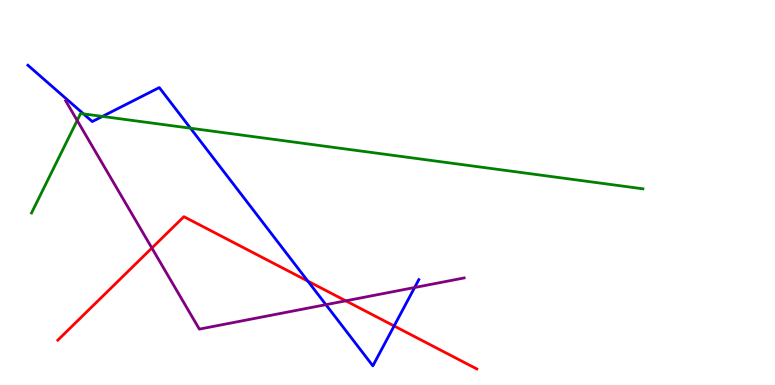[{'lines': ['blue', 'red'], 'intersections': [{'x': 3.97, 'y': 2.7}, {'x': 5.09, 'y': 1.53}]}, {'lines': ['green', 'red'], 'intersections': []}, {'lines': ['purple', 'red'], 'intersections': [{'x': 1.96, 'y': 3.56}, {'x': 4.46, 'y': 2.19}]}, {'lines': ['blue', 'green'], 'intersections': [{'x': 1.08, 'y': 7.04}, {'x': 1.32, 'y': 6.98}, {'x': 2.46, 'y': 6.67}]}, {'lines': ['blue', 'purple'], 'intersections': [{'x': 4.21, 'y': 2.09}, {'x': 5.35, 'y': 2.53}]}, {'lines': ['green', 'purple'], 'intersections': [{'x': 0.996, 'y': 6.87}]}]